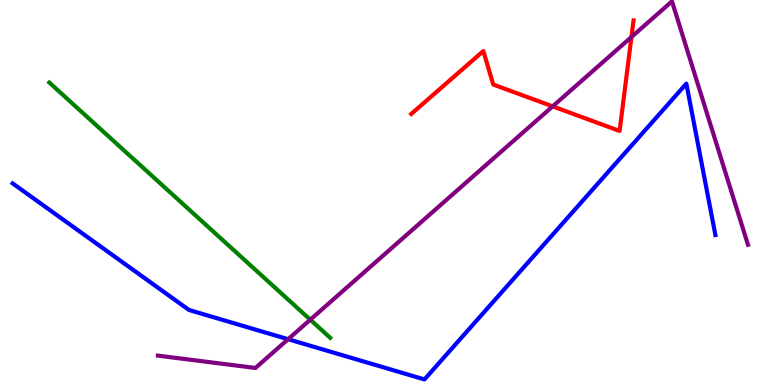[{'lines': ['blue', 'red'], 'intersections': []}, {'lines': ['green', 'red'], 'intersections': []}, {'lines': ['purple', 'red'], 'intersections': [{'x': 7.13, 'y': 7.24}, {'x': 8.15, 'y': 9.04}]}, {'lines': ['blue', 'green'], 'intersections': []}, {'lines': ['blue', 'purple'], 'intersections': [{'x': 3.72, 'y': 1.19}]}, {'lines': ['green', 'purple'], 'intersections': [{'x': 4.0, 'y': 1.7}]}]